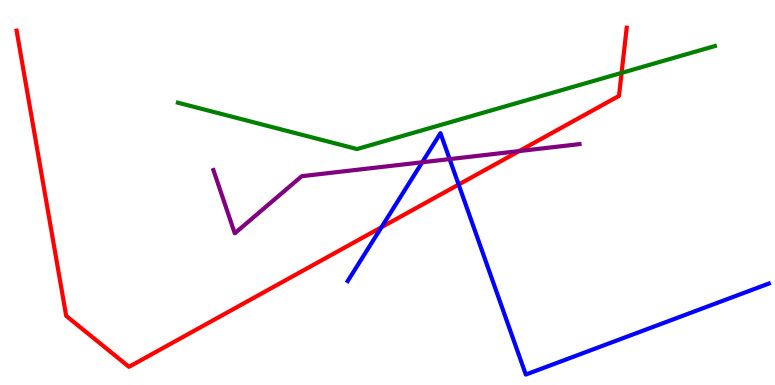[{'lines': ['blue', 'red'], 'intersections': [{'x': 4.92, 'y': 4.1}, {'x': 5.92, 'y': 5.21}]}, {'lines': ['green', 'red'], 'intersections': [{'x': 8.02, 'y': 8.11}]}, {'lines': ['purple', 'red'], 'intersections': [{'x': 6.7, 'y': 6.08}]}, {'lines': ['blue', 'green'], 'intersections': []}, {'lines': ['blue', 'purple'], 'intersections': [{'x': 5.45, 'y': 5.79}, {'x': 5.8, 'y': 5.87}]}, {'lines': ['green', 'purple'], 'intersections': []}]